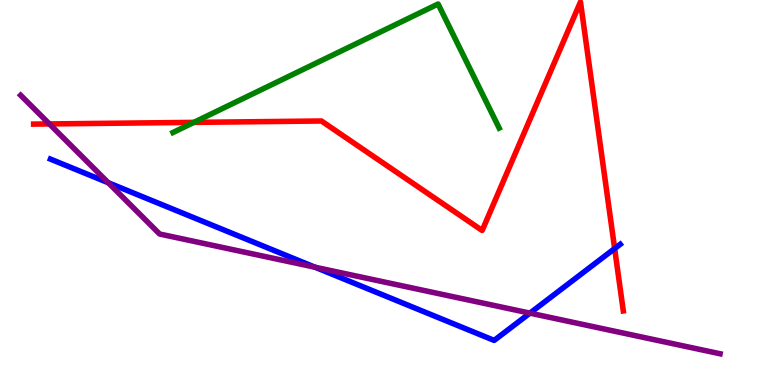[{'lines': ['blue', 'red'], 'intersections': [{'x': 7.93, 'y': 3.54}]}, {'lines': ['green', 'red'], 'intersections': [{'x': 2.5, 'y': 6.82}]}, {'lines': ['purple', 'red'], 'intersections': [{'x': 0.637, 'y': 6.78}]}, {'lines': ['blue', 'green'], 'intersections': []}, {'lines': ['blue', 'purple'], 'intersections': [{'x': 1.4, 'y': 5.25}, {'x': 4.07, 'y': 3.06}, {'x': 6.84, 'y': 1.87}]}, {'lines': ['green', 'purple'], 'intersections': []}]